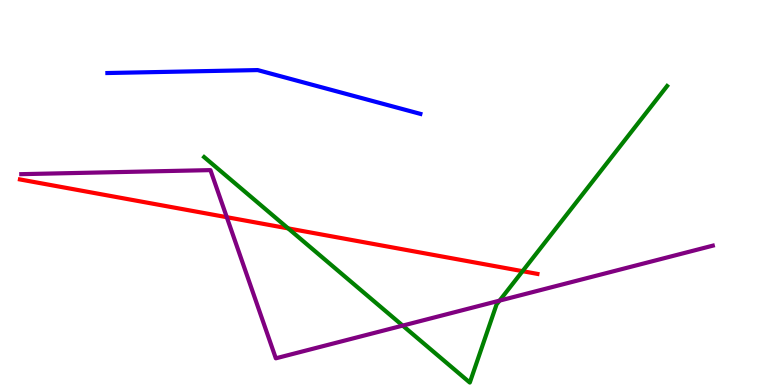[{'lines': ['blue', 'red'], 'intersections': []}, {'lines': ['green', 'red'], 'intersections': [{'x': 3.72, 'y': 4.07}, {'x': 6.74, 'y': 2.96}]}, {'lines': ['purple', 'red'], 'intersections': [{'x': 2.93, 'y': 4.36}]}, {'lines': ['blue', 'green'], 'intersections': []}, {'lines': ['blue', 'purple'], 'intersections': []}, {'lines': ['green', 'purple'], 'intersections': [{'x': 5.2, 'y': 1.54}, {'x': 6.45, 'y': 2.19}]}]